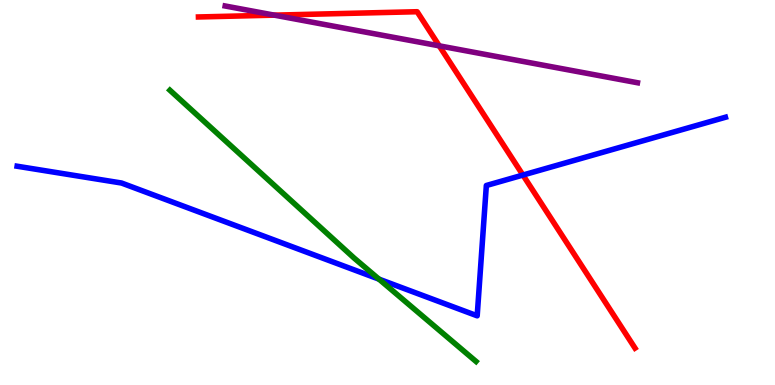[{'lines': ['blue', 'red'], 'intersections': [{'x': 6.75, 'y': 5.45}]}, {'lines': ['green', 'red'], 'intersections': []}, {'lines': ['purple', 'red'], 'intersections': [{'x': 3.54, 'y': 9.61}, {'x': 5.67, 'y': 8.81}]}, {'lines': ['blue', 'green'], 'intersections': [{'x': 4.89, 'y': 2.75}]}, {'lines': ['blue', 'purple'], 'intersections': []}, {'lines': ['green', 'purple'], 'intersections': []}]